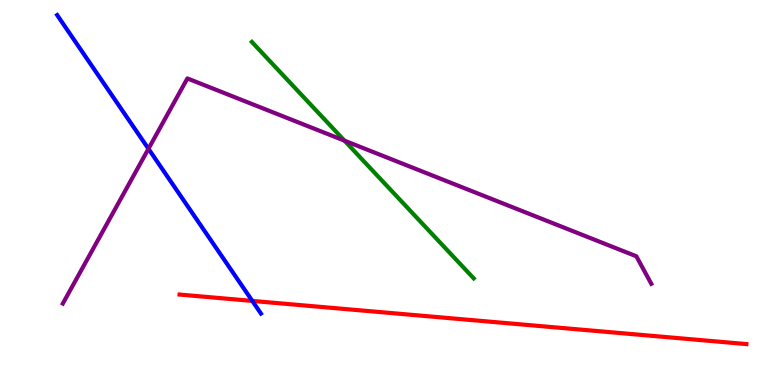[{'lines': ['blue', 'red'], 'intersections': [{'x': 3.26, 'y': 2.18}]}, {'lines': ['green', 'red'], 'intersections': []}, {'lines': ['purple', 'red'], 'intersections': []}, {'lines': ['blue', 'green'], 'intersections': []}, {'lines': ['blue', 'purple'], 'intersections': [{'x': 1.92, 'y': 6.14}]}, {'lines': ['green', 'purple'], 'intersections': [{'x': 4.45, 'y': 6.35}]}]